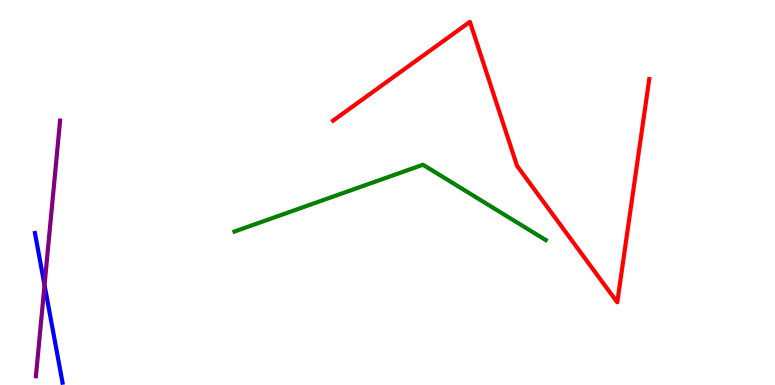[{'lines': ['blue', 'red'], 'intersections': []}, {'lines': ['green', 'red'], 'intersections': []}, {'lines': ['purple', 'red'], 'intersections': []}, {'lines': ['blue', 'green'], 'intersections': []}, {'lines': ['blue', 'purple'], 'intersections': [{'x': 0.575, 'y': 2.6}]}, {'lines': ['green', 'purple'], 'intersections': []}]